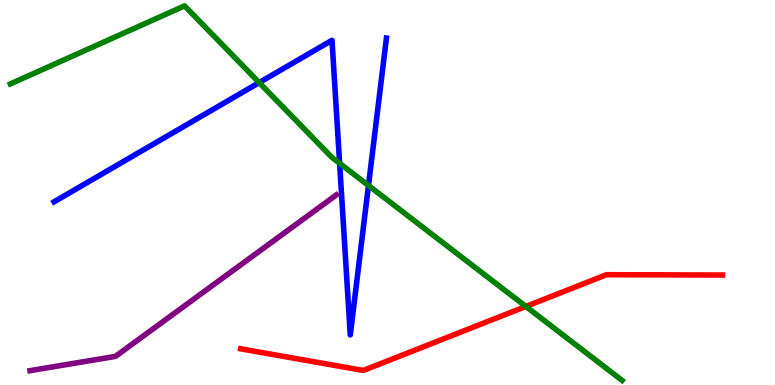[{'lines': ['blue', 'red'], 'intersections': []}, {'lines': ['green', 'red'], 'intersections': [{'x': 6.79, 'y': 2.04}]}, {'lines': ['purple', 'red'], 'intersections': []}, {'lines': ['blue', 'green'], 'intersections': [{'x': 3.34, 'y': 7.85}, {'x': 4.38, 'y': 5.76}, {'x': 4.75, 'y': 5.18}]}, {'lines': ['blue', 'purple'], 'intersections': []}, {'lines': ['green', 'purple'], 'intersections': []}]